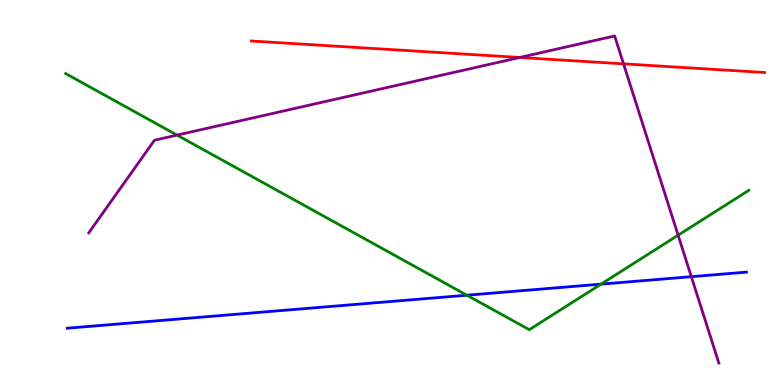[{'lines': ['blue', 'red'], 'intersections': []}, {'lines': ['green', 'red'], 'intersections': []}, {'lines': ['purple', 'red'], 'intersections': [{'x': 6.71, 'y': 8.51}, {'x': 8.05, 'y': 8.34}]}, {'lines': ['blue', 'green'], 'intersections': [{'x': 6.02, 'y': 2.33}, {'x': 7.76, 'y': 2.62}]}, {'lines': ['blue', 'purple'], 'intersections': [{'x': 8.92, 'y': 2.81}]}, {'lines': ['green', 'purple'], 'intersections': [{'x': 2.28, 'y': 6.49}, {'x': 8.75, 'y': 3.89}]}]